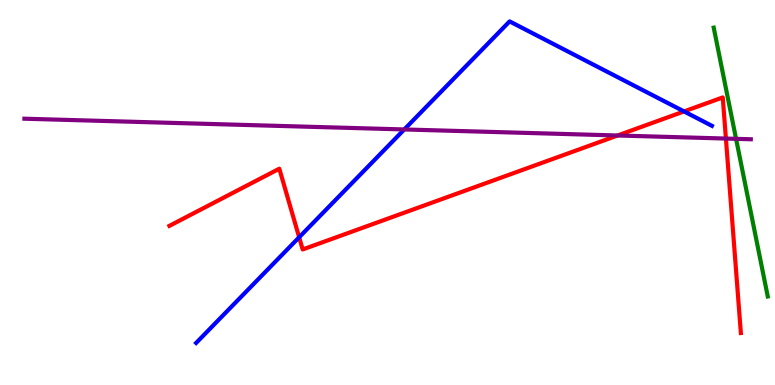[{'lines': ['blue', 'red'], 'intersections': [{'x': 3.86, 'y': 3.84}, {'x': 8.83, 'y': 7.11}]}, {'lines': ['green', 'red'], 'intersections': []}, {'lines': ['purple', 'red'], 'intersections': [{'x': 7.97, 'y': 6.48}, {'x': 9.37, 'y': 6.4}]}, {'lines': ['blue', 'green'], 'intersections': []}, {'lines': ['blue', 'purple'], 'intersections': [{'x': 5.22, 'y': 6.64}]}, {'lines': ['green', 'purple'], 'intersections': [{'x': 9.5, 'y': 6.39}]}]